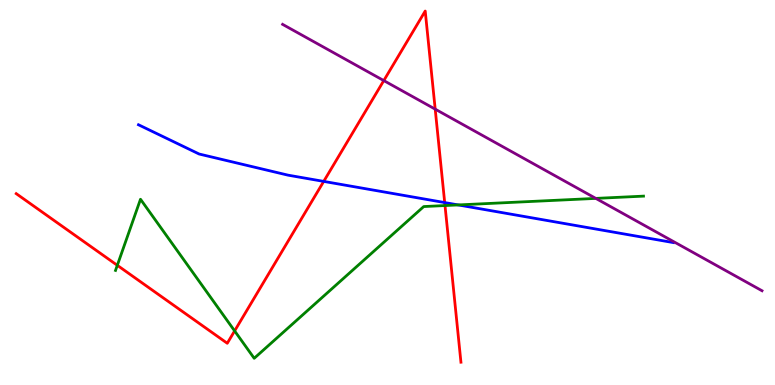[{'lines': ['blue', 'red'], 'intersections': [{'x': 4.18, 'y': 5.29}, {'x': 5.74, 'y': 4.74}]}, {'lines': ['green', 'red'], 'intersections': [{'x': 1.51, 'y': 3.11}, {'x': 3.03, 'y': 1.4}, {'x': 5.74, 'y': 4.66}]}, {'lines': ['purple', 'red'], 'intersections': [{'x': 4.95, 'y': 7.91}, {'x': 5.62, 'y': 7.16}]}, {'lines': ['blue', 'green'], 'intersections': [{'x': 5.91, 'y': 4.68}]}, {'lines': ['blue', 'purple'], 'intersections': []}, {'lines': ['green', 'purple'], 'intersections': [{'x': 7.69, 'y': 4.85}]}]